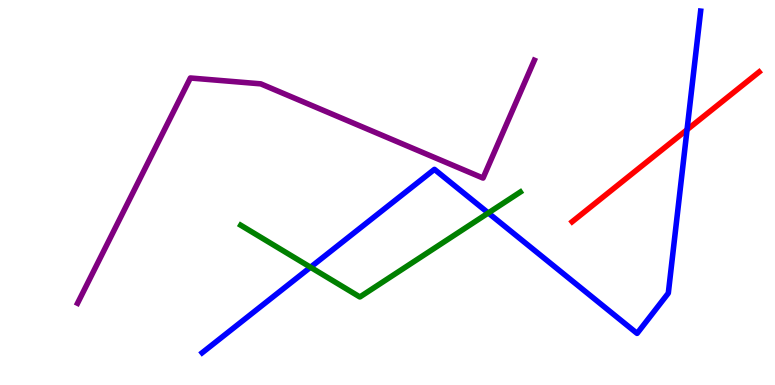[{'lines': ['blue', 'red'], 'intersections': [{'x': 8.87, 'y': 6.63}]}, {'lines': ['green', 'red'], 'intersections': []}, {'lines': ['purple', 'red'], 'intersections': []}, {'lines': ['blue', 'green'], 'intersections': [{'x': 4.01, 'y': 3.06}, {'x': 6.3, 'y': 4.47}]}, {'lines': ['blue', 'purple'], 'intersections': []}, {'lines': ['green', 'purple'], 'intersections': []}]